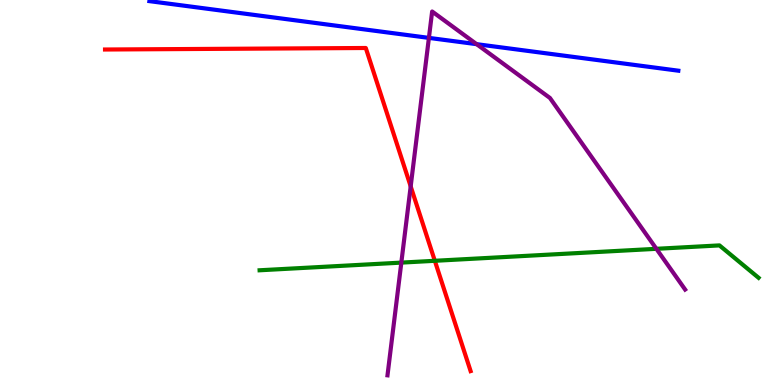[{'lines': ['blue', 'red'], 'intersections': []}, {'lines': ['green', 'red'], 'intersections': [{'x': 5.61, 'y': 3.23}]}, {'lines': ['purple', 'red'], 'intersections': [{'x': 5.3, 'y': 5.16}]}, {'lines': ['blue', 'green'], 'intersections': []}, {'lines': ['blue', 'purple'], 'intersections': [{'x': 5.53, 'y': 9.02}, {'x': 6.15, 'y': 8.85}]}, {'lines': ['green', 'purple'], 'intersections': [{'x': 5.18, 'y': 3.18}, {'x': 8.47, 'y': 3.54}]}]